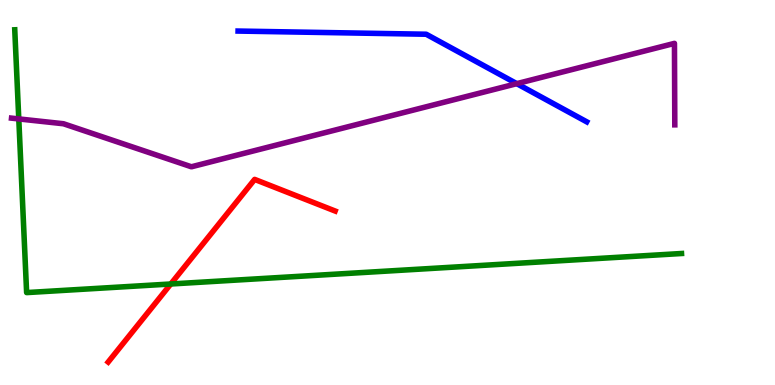[{'lines': ['blue', 'red'], 'intersections': []}, {'lines': ['green', 'red'], 'intersections': [{'x': 2.2, 'y': 2.62}]}, {'lines': ['purple', 'red'], 'intersections': []}, {'lines': ['blue', 'green'], 'intersections': []}, {'lines': ['blue', 'purple'], 'intersections': [{'x': 6.67, 'y': 7.83}]}, {'lines': ['green', 'purple'], 'intersections': [{'x': 0.242, 'y': 6.91}]}]